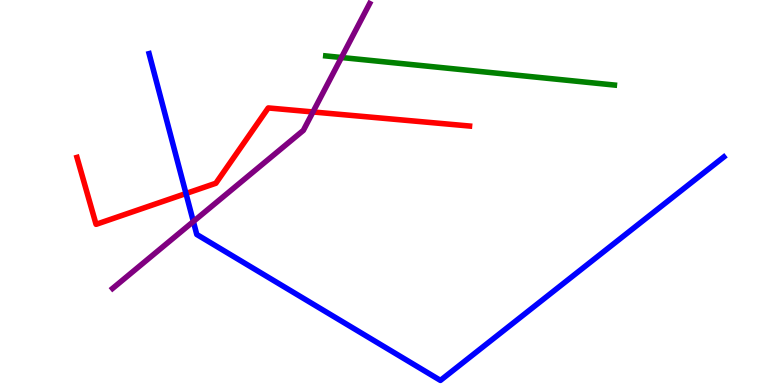[{'lines': ['blue', 'red'], 'intersections': [{'x': 2.4, 'y': 4.97}]}, {'lines': ['green', 'red'], 'intersections': []}, {'lines': ['purple', 'red'], 'intersections': [{'x': 4.04, 'y': 7.09}]}, {'lines': ['blue', 'green'], 'intersections': []}, {'lines': ['blue', 'purple'], 'intersections': [{'x': 2.49, 'y': 4.25}]}, {'lines': ['green', 'purple'], 'intersections': [{'x': 4.41, 'y': 8.51}]}]